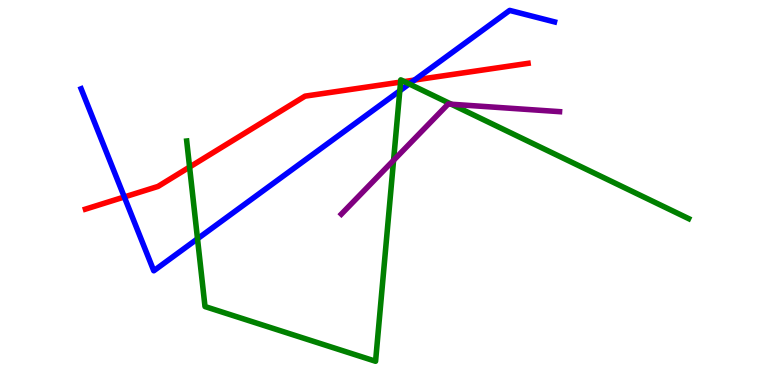[{'lines': ['blue', 'red'], 'intersections': [{'x': 1.6, 'y': 4.88}, {'x': 5.35, 'y': 7.92}]}, {'lines': ['green', 'red'], 'intersections': [{'x': 2.45, 'y': 5.66}, {'x': 5.17, 'y': 7.87}, {'x': 5.22, 'y': 7.88}]}, {'lines': ['purple', 'red'], 'intersections': []}, {'lines': ['blue', 'green'], 'intersections': [{'x': 2.55, 'y': 3.8}, {'x': 5.16, 'y': 7.64}, {'x': 5.28, 'y': 7.82}]}, {'lines': ['blue', 'purple'], 'intersections': []}, {'lines': ['green', 'purple'], 'intersections': [{'x': 5.08, 'y': 5.84}, {'x': 5.82, 'y': 7.29}]}]